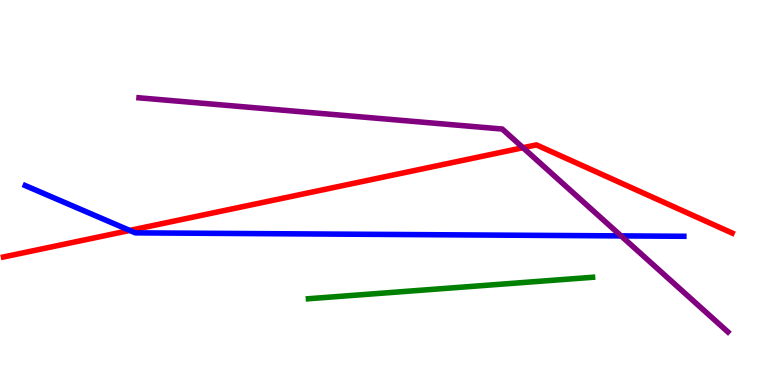[{'lines': ['blue', 'red'], 'intersections': [{'x': 1.67, 'y': 4.01}]}, {'lines': ['green', 'red'], 'intersections': []}, {'lines': ['purple', 'red'], 'intersections': [{'x': 6.75, 'y': 6.16}]}, {'lines': ['blue', 'green'], 'intersections': []}, {'lines': ['blue', 'purple'], 'intersections': [{'x': 8.01, 'y': 3.87}]}, {'lines': ['green', 'purple'], 'intersections': []}]